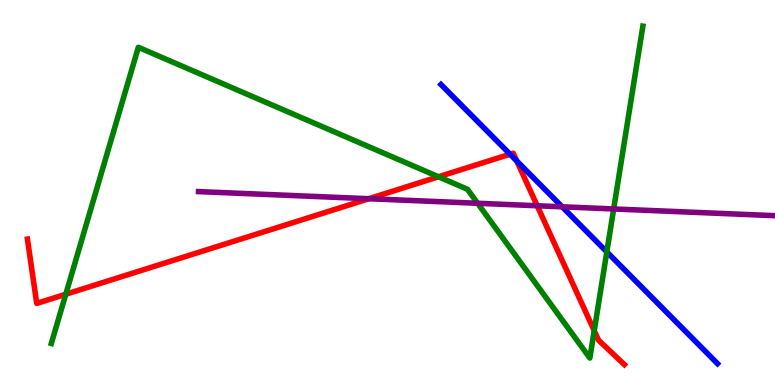[{'lines': ['blue', 'red'], 'intersections': [{'x': 6.58, 'y': 5.99}, {'x': 6.67, 'y': 5.82}]}, {'lines': ['green', 'red'], 'intersections': [{'x': 0.849, 'y': 2.36}, {'x': 5.66, 'y': 5.41}, {'x': 7.67, 'y': 1.41}]}, {'lines': ['purple', 'red'], 'intersections': [{'x': 4.76, 'y': 4.84}, {'x': 6.93, 'y': 4.66}]}, {'lines': ['blue', 'green'], 'intersections': [{'x': 7.83, 'y': 3.46}]}, {'lines': ['blue', 'purple'], 'intersections': [{'x': 7.25, 'y': 4.63}]}, {'lines': ['green', 'purple'], 'intersections': [{'x': 6.16, 'y': 4.72}, {'x': 7.92, 'y': 4.57}]}]